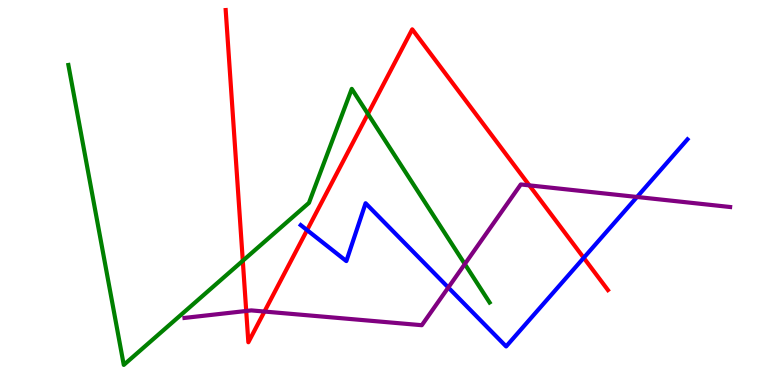[{'lines': ['blue', 'red'], 'intersections': [{'x': 3.96, 'y': 4.02}, {'x': 7.53, 'y': 3.3}]}, {'lines': ['green', 'red'], 'intersections': [{'x': 3.13, 'y': 3.23}, {'x': 4.75, 'y': 7.04}]}, {'lines': ['purple', 'red'], 'intersections': [{'x': 3.18, 'y': 1.92}, {'x': 3.41, 'y': 1.91}, {'x': 6.83, 'y': 5.19}]}, {'lines': ['blue', 'green'], 'intersections': []}, {'lines': ['blue', 'purple'], 'intersections': [{'x': 5.78, 'y': 2.53}, {'x': 8.22, 'y': 4.88}]}, {'lines': ['green', 'purple'], 'intersections': [{'x': 6.0, 'y': 3.14}]}]